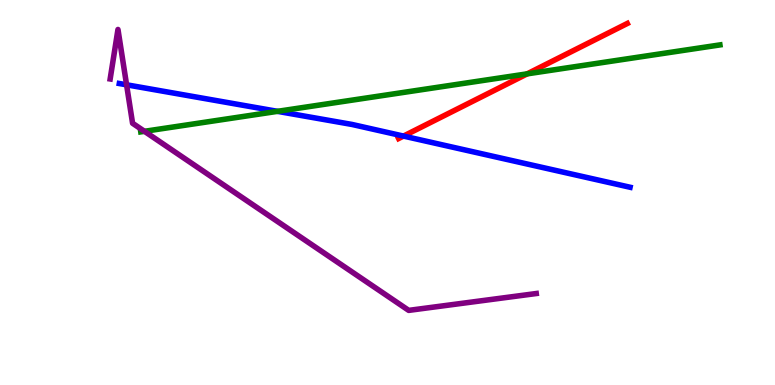[{'lines': ['blue', 'red'], 'intersections': [{'x': 5.21, 'y': 6.47}]}, {'lines': ['green', 'red'], 'intersections': [{'x': 6.8, 'y': 8.08}]}, {'lines': ['purple', 'red'], 'intersections': []}, {'lines': ['blue', 'green'], 'intersections': [{'x': 3.58, 'y': 7.11}]}, {'lines': ['blue', 'purple'], 'intersections': [{'x': 1.63, 'y': 7.8}]}, {'lines': ['green', 'purple'], 'intersections': [{'x': 1.86, 'y': 6.59}]}]